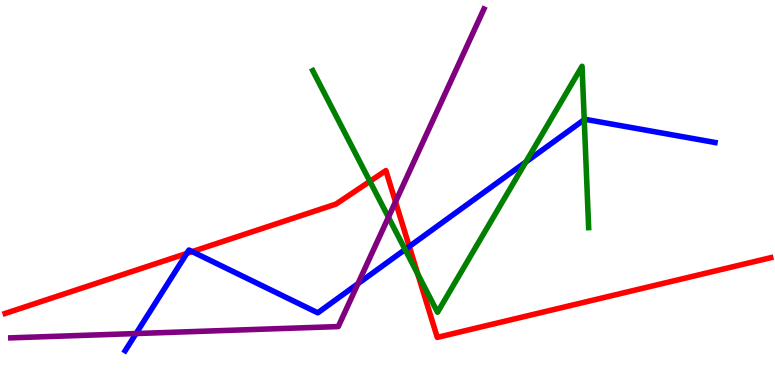[{'lines': ['blue', 'red'], 'intersections': [{'x': 2.41, 'y': 3.42}, {'x': 2.48, 'y': 3.46}, {'x': 5.28, 'y': 3.6}]}, {'lines': ['green', 'red'], 'intersections': [{'x': 4.77, 'y': 5.29}, {'x': 5.39, 'y': 2.88}]}, {'lines': ['purple', 'red'], 'intersections': [{'x': 5.1, 'y': 4.76}]}, {'lines': ['blue', 'green'], 'intersections': [{'x': 5.23, 'y': 3.52}, {'x': 6.78, 'y': 5.79}, {'x': 7.54, 'y': 6.89}]}, {'lines': ['blue', 'purple'], 'intersections': [{'x': 1.76, 'y': 1.34}, {'x': 4.62, 'y': 2.63}]}, {'lines': ['green', 'purple'], 'intersections': [{'x': 5.01, 'y': 4.36}]}]